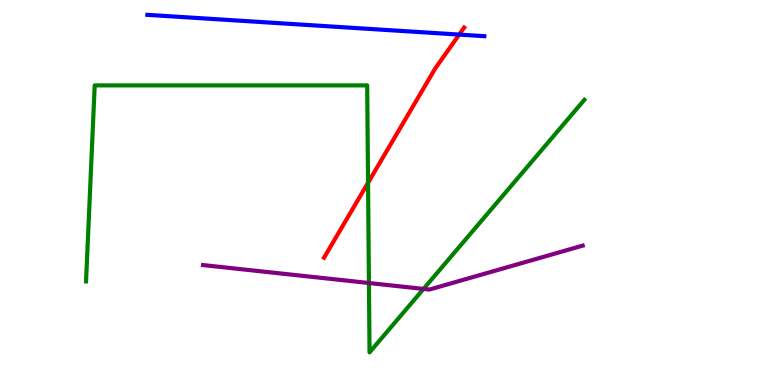[{'lines': ['blue', 'red'], 'intersections': [{'x': 5.93, 'y': 9.1}]}, {'lines': ['green', 'red'], 'intersections': [{'x': 4.75, 'y': 5.25}]}, {'lines': ['purple', 'red'], 'intersections': []}, {'lines': ['blue', 'green'], 'intersections': []}, {'lines': ['blue', 'purple'], 'intersections': []}, {'lines': ['green', 'purple'], 'intersections': [{'x': 4.76, 'y': 2.65}, {'x': 5.46, 'y': 2.5}]}]